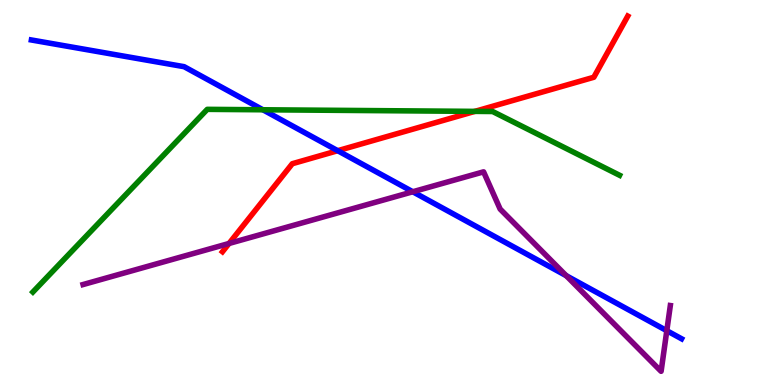[{'lines': ['blue', 'red'], 'intersections': [{'x': 4.36, 'y': 6.09}]}, {'lines': ['green', 'red'], 'intersections': [{'x': 6.13, 'y': 7.11}]}, {'lines': ['purple', 'red'], 'intersections': [{'x': 2.96, 'y': 3.68}]}, {'lines': ['blue', 'green'], 'intersections': [{'x': 3.39, 'y': 7.15}]}, {'lines': ['blue', 'purple'], 'intersections': [{'x': 5.33, 'y': 5.02}, {'x': 7.31, 'y': 2.84}, {'x': 8.6, 'y': 1.41}]}, {'lines': ['green', 'purple'], 'intersections': []}]